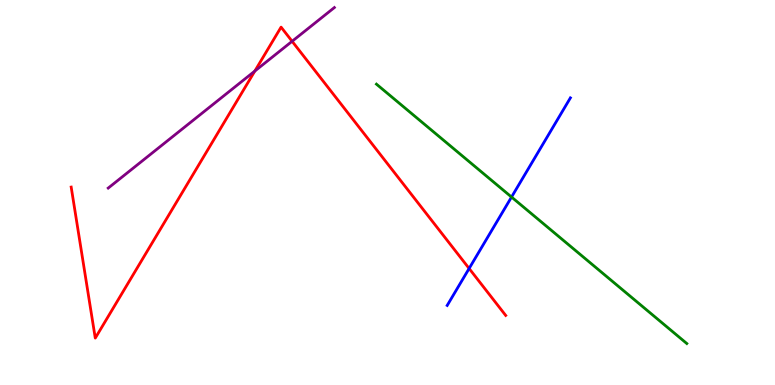[{'lines': ['blue', 'red'], 'intersections': [{'x': 6.05, 'y': 3.03}]}, {'lines': ['green', 'red'], 'intersections': []}, {'lines': ['purple', 'red'], 'intersections': [{'x': 3.29, 'y': 8.15}, {'x': 3.77, 'y': 8.93}]}, {'lines': ['blue', 'green'], 'intersections': [{'x': 6.6, 'y': 4.88}]}, {'lines': ['blue', 'purple'], 'intersections': []}, {'lines': ['green', 'purple'], 'intersections': []}]